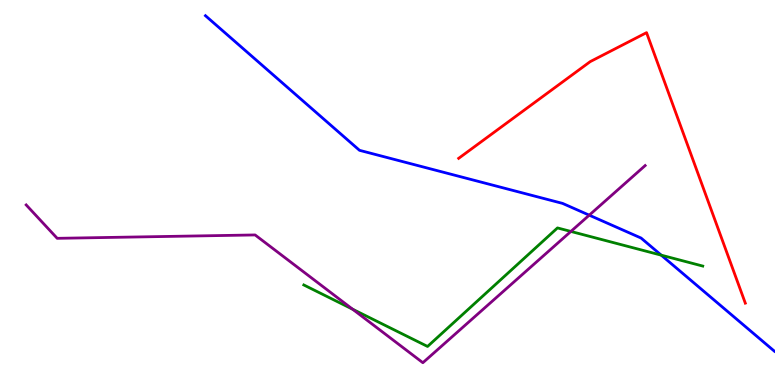[{'lines': ['blue', 'red'], 'intersections': []}, {'lines': ['green', 'red'], 'intersections': []}, {'lines': ['purple', 'red'], 'intersections': []}, {'lines': ['blue', 'green'], 'intersections': [{'x': 8.53, 'y': 3.37}]}, {'lines': ['blue', 'purple'], 'intersections': [{'x': 7.6, 'y': 4.41}]}, {'lines': ['green', 'purple'], 'intersections': [{'x': 4.55, 'y': 1.97}, {'x': 7.37, 'y': 3.99}]}]